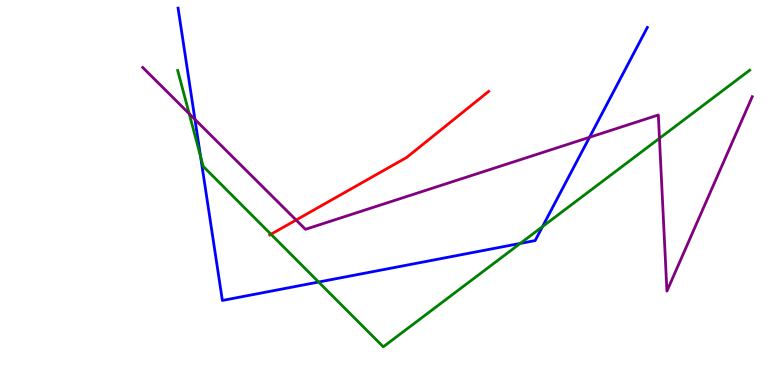[{'lines': ['blue', 'red'], 'intersections': []}, {'lines': ['green', 'red'], 'intersections': [{'x': 3.5, 'y': 3.92}]}, {'lines': ['purple', 'red'], 'intersections': [{'x': 3.82, 'y': 4.29}]}, {'lines': ['blue', 'green'], 'intersections': [{'x': 2.59, 'y': 5.94}, {'x': 4.11, 'y': 2.67}, {'x': 6.71, 'y': 3.68}, {'x': 7.0, 'y': 4.11}]}, {'lines': ['blue', 'purple'], 'intersections': [{'x': 2.52, 'y': 6.9}, {'x': 7.61, 'y': 6.43}]}, {'lines': ['green', 'purple'], 'intersections': [{'x': 2.44, 'y': 7.05}, {'x': 8.51, 'y': 6.41}]}]